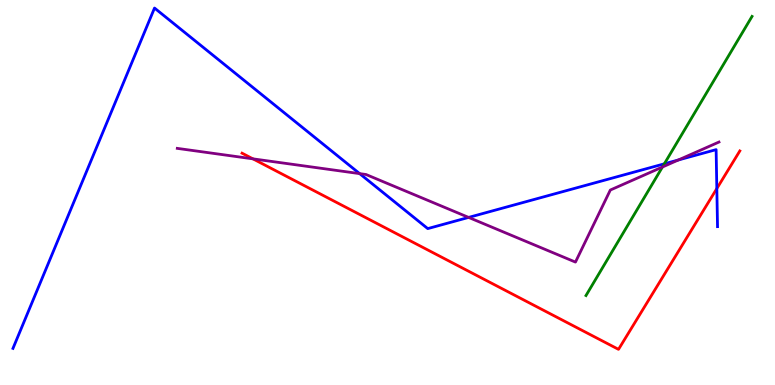[{'lines': ['blue', 'red'], 'intersections': [{'x': 9.25, 'y': 5.1}]}, {'lines': ['green', 'red'], 'intersections': []}, {'lines': ['purple', 'red'], 'intersections': [{'x': 3.26, 'y': 5.87}]}, {'lines': ['blue', 'green'], 'intersections': [{'x': 8.57, 'y': 5.75}]}, {'lines': ['blue', 'purple'], 'intersections': [{'x': 4.64, 'y': 5.49}, {'x': 6.05, 'y': 4.35}, {'x': 8.75, 'y': 5.85}]}, {'lines': ['green', 'purple'], 'intersections': [{'x': 8.55, 'y': 5.66}]}]